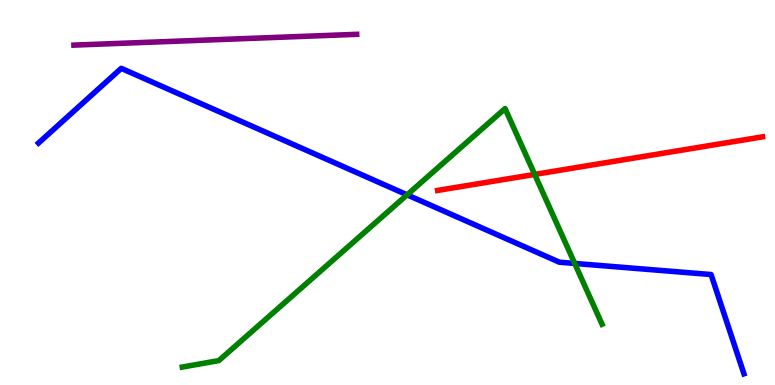[{'lines': ['blue', 'red'], 'intersections': []}, {'lines': ['green', 'red'], 'intersections': [{'x': 6.9, 'y': 5.47}]}, {'lines': ['purple', 'red'], 'intersections': []}, {'lines': ['blue', 'green'], 'intersections': [{'x': 5.25, 'y': 4.94}, {'x': 7.42, 'y': 3.16}]}, {'lines': ['blue', 'purple'], 'intersections': []}, {'lines': ['green', 'purple'], 'intersections': []}]